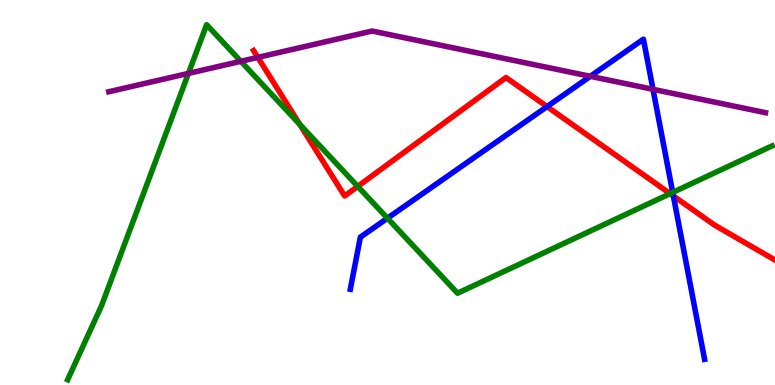[{'lines': ['blue', 'red'], 'intersections': [{'x': 7.06, 'y': 7.23}, {'x': 8.69, 'y': 4.91}]}, {'lines': ['green', 'red'], 'intersections': [{'x': 3.87, 'y': 6.77}, {'x': 4.62, 'y': 5.16}, {'x': 8.65, 'y': 4.97}]}, {'lines': ['purple', 'red'], 'intersections': [{'x': 3.33, 'y': 8.51}]}, {'lines': ['blue', 'green'], 'intersections': [{'x': 5.0, 'y': 4.33}, {'x': 8.68, 'y': 5.0}]}, {'lines': ['blue', 'purple'], 'intersections': [{'x': 7.62, 'y': 8.02}, {'x': 8.43, 'y': 7.68}]}, {'lines': ['green', 'purple'], 'intersections': [{'x': 2.43, 'y': 8.09}, {'x': 3.11, 'y': 8.41}]}]